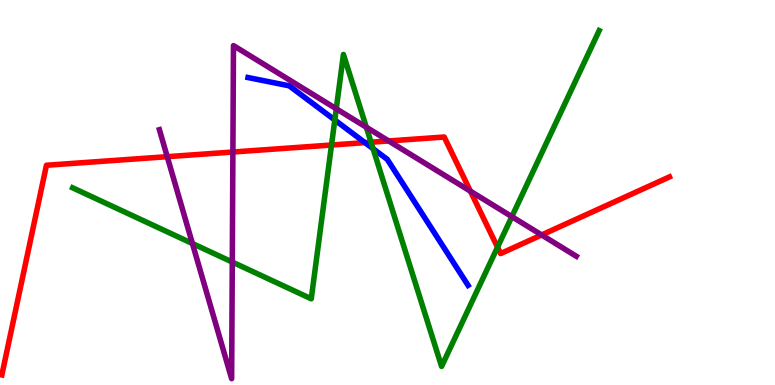[{'lines': ['blue', 'red'], 'intersections': [{'x': 4.71, 'y': 6.3}]}, {'lines': ['green', 'red'], 'intersections': [{'x': 4.28, 'y': 6.23}, {'x': 4.79, 'y': 6.31}, {'x': 6.42, 'y': 3.58}]}, {'lines': ['purple', 'red'], 'intersections': [{'x': 2.16, 'y': 5.93}, {'x': 3.01, 'y': 6.05}, {'x': 5.01, 'y': 6.34}, {'x': 6.07, 'y': 5.03}, {'x': 6.99, 'y': 3.9}]}, {'lines': ['blue', 'green'], 'intersections': [{'x': 4.32, 'y': 6.88}, {'x': 4.81, 'y': 6.14}]}, {'lines': ['blue', 'purple'], 'intersections': []}, {'lines': ['green', 'purple'], 'intersections': [{'x': 2.48, 'y': 3.67}, {'x': 3.0, 'y': 3.19}, {'x': 4.34, 'y': 7.17}, {'x': 4.73, 'y': 6.7}, {'x': 6.6, 'y': 4.37}]}]